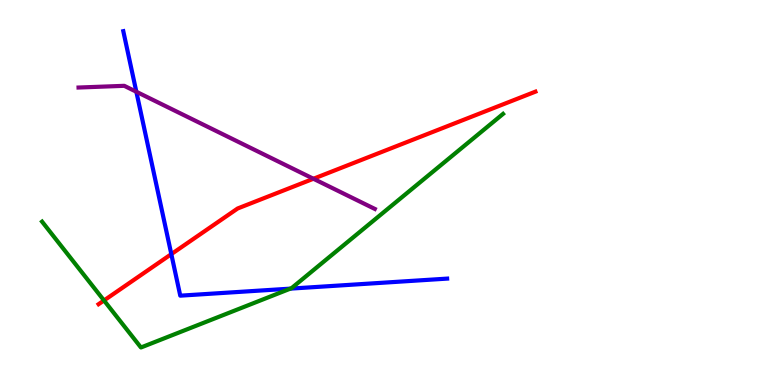[{'lines': ['blue', 'red'], 'intersections': [{'x': 2.21, 'y': 3.4}]}, {'lines': ['green', 'red'], 'intersections': [{'x': 1.34, 'y': 2.2}]}, {'lines': ['purple', 'red'], 'intersections': [{'x': 4.04, 'y': 5.36}]}, {'lines': ['blue', 'green'], 'intersections': [{'x': 3.75, 'y': 2.5}]}, {'lines': ['blue', 'purple'], 'intersections': [{'x': 1.76, 'y': 7.62}]}, {'lines': ['green', 'purple'], 'intersections': []}]